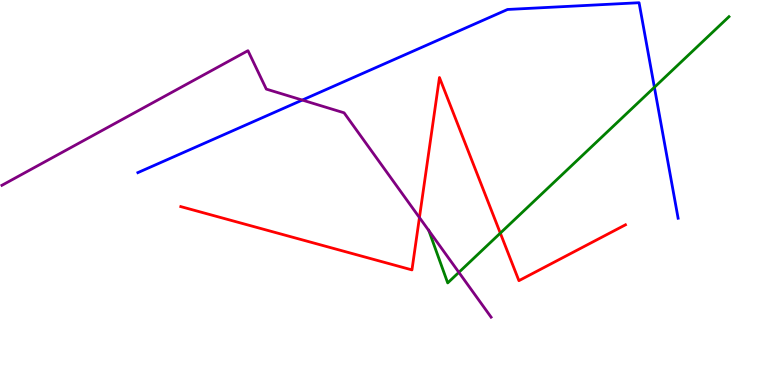[{'lines': ['blue', 'red'], 'intersections': []}, {'lines': ['green', 'red'], 'intersections': [{'x': 6.46, 'y': 3.94}]}, {'lines': ['purple', 'red'], 'intersections': [{'x': 5.41, 'y': 4.35}]}, {'lines': ['blue', 'green'], 'intersections': [{'x': 8.44, 'y': 7.73}]}, {'lines': ['blue', 'purple'], 'intersections': [{'x': 3.9, 'y': 7.4}]}, {'lines': ['green', 'purple'], 'intersections': [{'x': 5.53, 'y': 4.01}, {'x': 5.92, 'y': 2.93}]}]